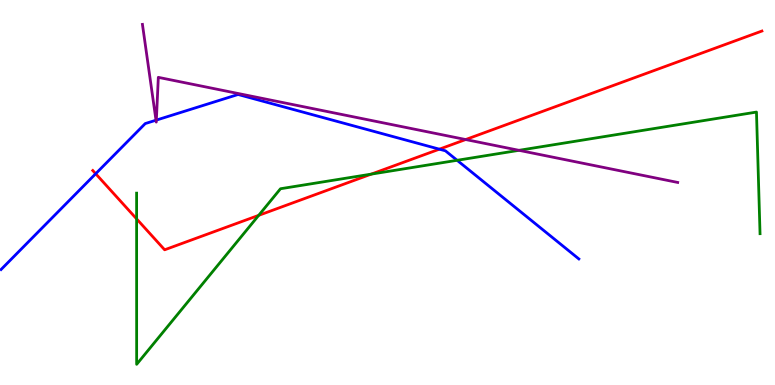[{'lines': ['blue', 'red'], 'intersections': [{'x': 1.23, 'y': 5.49}, {'x': 5.67, 'y': 6.13}]}, {'lines': ['green', 'red'], 'intersections': [{'x': 1.76, 'y': 4.31}, {'x': 3.34, 'y': 4.41}, {'x': 4.79, 'y': 5.48}]}, {'lines': ['purple', 'red'], 'intersections': [{'x': 6.01, 'y': 6.38}]}, {'lines': ['blue', 'green'], 'intersections': [{'x': 5.9, 'y': 5.84}]}, {'lines': ['blue', 'purple'], 'intersections': [{'x': 2.01, 'y': 6.88}, {'x': 2.02, 'y': 6.88}]}, {'lines': ['green', 'purple'], 'intersections': [{'x': 6.7, 'y': 6.1}]}]